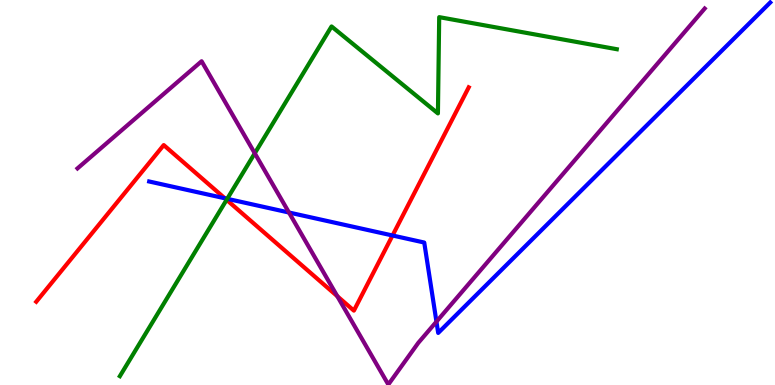[{'lines': ['blue', 'red'], 'intersections': [{'x': 2.9, 'y': 4.85}, {'x': 5.06, 'y': 3.88}]}, {'lines': ['green', 'red'], 'intersections': [{'x': 2.92, 'y': 4.81}]}, {'lines': ['purple', 'red'], 'intersections': [{'x': 4.35, 'y': 2.31}]}, {'lines': ['blue', 'green'], 'intersections': [{'x': 2.93, 'y': 4.84}]}, {'lines': ['blue', 'purple'], 'intersections': [{'x': 3.73, 'y': 4.48}, {'x': 5.63, 'y': 1.65}]}, {'lines': ['green', 'purple'], 'intersections': [{'x': 3.29, 'y': 6.02}]}]